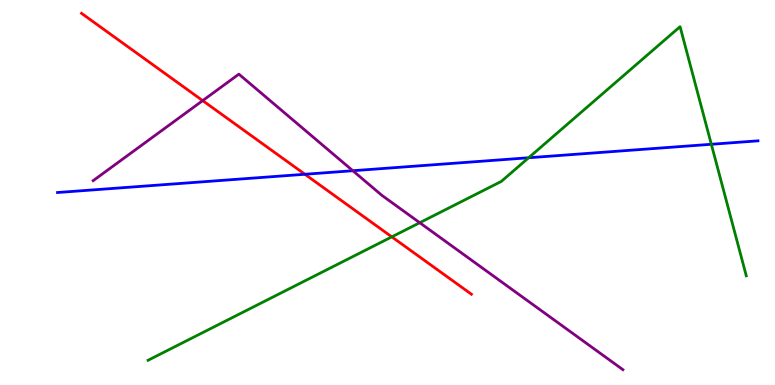[{'lines': ['blue', 'red'], 'intersections': [{'x': 3.93, 'y': 5.47}]}, {'lines': ['green', 'red'], 'intersections': [{'x': 5.06, 'y': 3.85}]}, {'lines': ['purple', 'red'], 'intersections': [{'x': 2.62, 'y': 7.39}]}, {'lines': ['blue', 'green'], 'intersections': [{'x': 6.82, 'y': 5.9}, {'x': 9.18, 'y': 6.25}]}, {'lines': ['blue', 'purple'], 'intersections': [{'x': 4.55, 'y': 5.57}]}, {'lines': ['green', 'purple'], 'intersections': [{'x': 5.42, 'y': 4.22}]}]